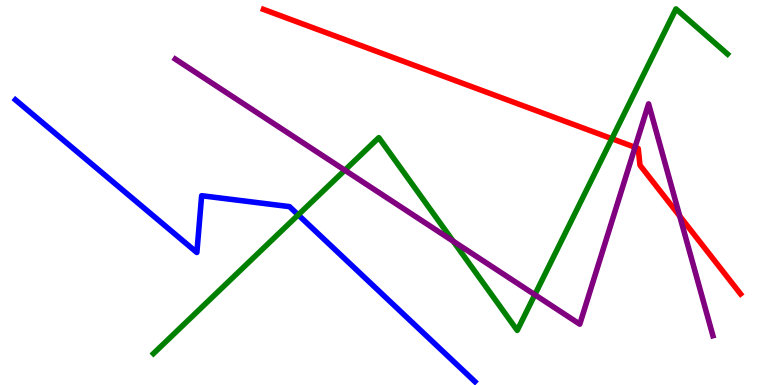[{'lines': ['blue', 'red'], 'intersections': []}, {'lines': ['green', 'red'], 'intersections': [{'x': 7.9, 'y': 6.4}]}, {'lines': ['purple', 'red'], 'intersections': [{'x': 8.19, 'y': 6.17}, {'x': 8.77, 'y': 4.39}]}, {'lines': ['blue', 'green'], 'intersections': [{'x': 3.85, 'y': 4.42}]}, {'lines': ['blue', 'purple'], 'intersections': []}, {'lines': ['green', 'purple'], 'intersections': [{'x': 4.45, 'y': 5.58}, {'x': 5.85, 'y': 3.73}, {'x': 6.9, 'y': 2.35}]}]